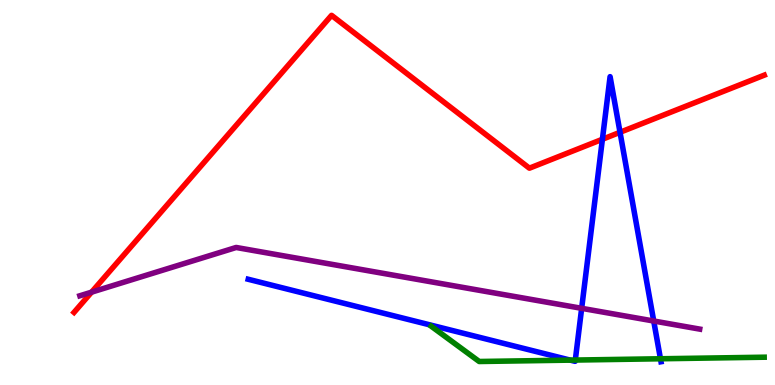[{'lines': ['blue', 'red'], 'intersections': [{'x': 7.77, 'y': 6.38}, {'x': 8.0, 'y': 6.56}]}, {'lines': ['green', 'red'], 'intersections': []}, {'lines': ['purple', 'red'], 'intersections': [{'x': 1.18, 'y': 2.41}]}, {'lines': ['blue', 'green'], 'intersections': [{'x': 7.36, 'y': 0.646}, {'x': 7.42, 'y': 0.648}, {'x': 8.52, 'y': 0.681}]}, {'lines': ['blue', 'purple'], 'intersections': [{'x': 7.51, 'y': 1.99}, {'x': 8.44, 'y': 1.66}]}, {'lines': ['green', 'purple'], 'intersections': []}]